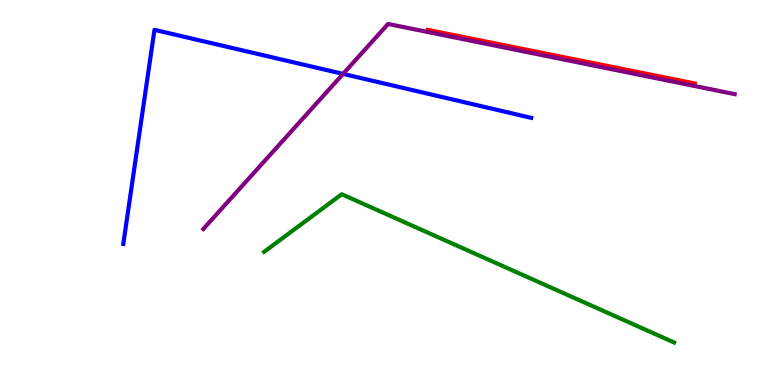[{'lines': ['blue', 'red'], 'intersections': []}, {'lines': ['green', 'red'], 'intersections': []}, {'lines': ['purple', 'red'], 'intersections': []}, {'lines': ['blue', 'green'], 'intersections': []}, {'lines': ['blue', 'purple'], 'intersections': [{'x': 4.43, 'y': 8.08}]}, {'lines': ['green', 'purple'], 'intersections': []}]